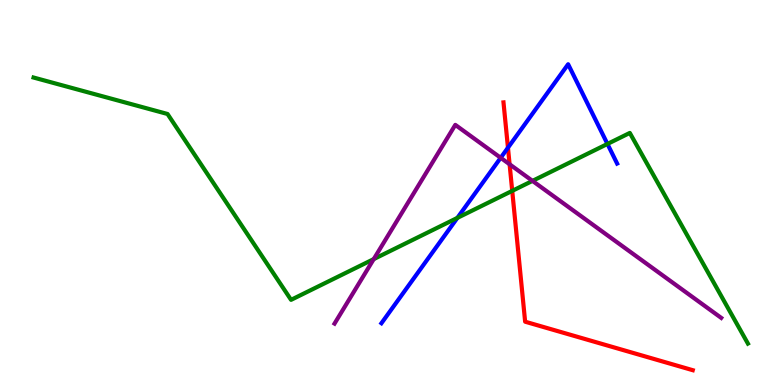[{'lines': ['blue', 'red'], 'intersections': [{'x': 6.55, 'y': 6.16}]}, {'lines': ['green', 'red'], 'intersections': [{'x': 6.61, 'y': 5.04}]}, {'lines': ['purple', 'red'], 'intersections': [{'x': 6.58, 'y': 5.73}]}, {'lines': ['blue', 'green'], 'intersections': [{'x': 5.9, 'y': 4.34}, {'x': 7.84, 'y': 6.26}]}, {'lines': ['blue', 'purple'], 'intersections': [{'x': 6.46, 'y': 5.9}]}, {'lines': ['green', 'purple'], 'intersections': [{'x': 4.82, 'y': 3.27}, {'x': 6.87, 'y': 5.3}]}]